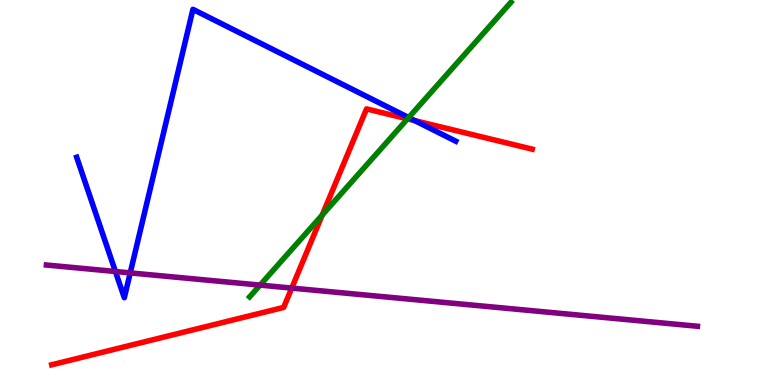[{'lines': ['blue', 'red'], 'intersections': [{'x': 5.35, 'y': 6.87}]}, {'lines': ['green', 'red'], 'intersections': [{'x': 4.16, 'y': 4.42}, {'x': 5.26, 'y': 6.91}]}, {'lines': ['purple', 'red'], 'intersections': [{'x': 3.76, 'y': 2.52}]}, {'lines': ['blue', 'green'], 'intersections': [{'x': 5.27, 'y': 6.95}]}, {'lines': ['blue', 'purple'], 'intersections': [{'x': 1.49, 'y': 2.95}, {'x': 1.68, 'y': 2.91}]}, {'lines': ['green', 'purple'], 'intersections': [{'x': 3.36, 'y': 2.59}]}]